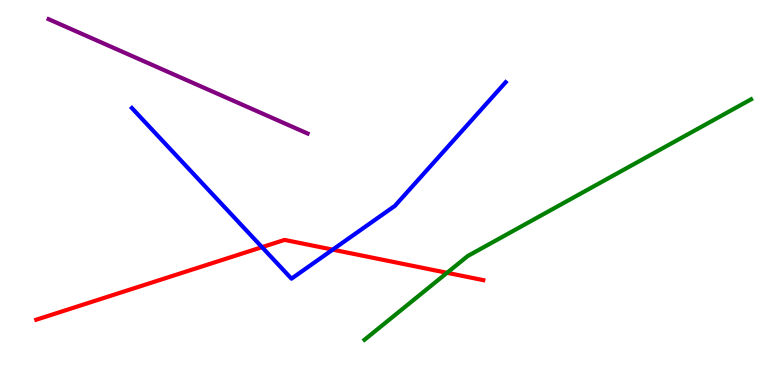[{'lines': ['blue', 'red'], 'intersections': [{'x': 3.38, 'y': 3.58}, {'x': 4.29, 'y': 3.52}]}, {'lines': ['green', 'red'], 'intersections': [{'x': 5.77, 'y': 2.91}]}, {'lines': ['purple', 'red'], 'intersections': []}, {'lines': ['blue', 'green'], 'intersections': []}, {'lines': ['blue', 'purple'], 'intersections': []}, {'lines': ['green', 'purple'], 'intersections': []}]